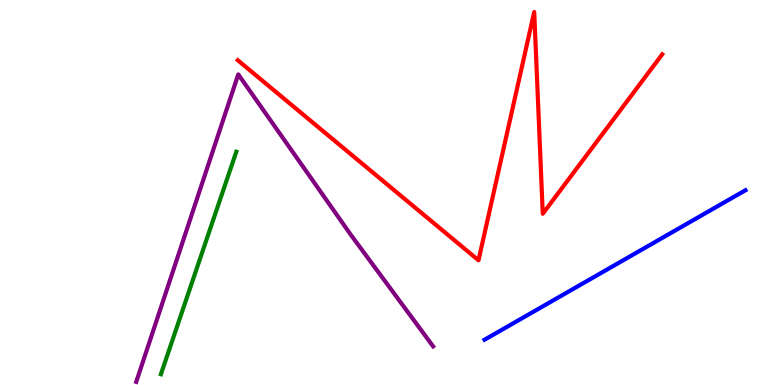[{'lines': ['blue', 'red'], 'intersections': []}, {'lines': ['green', 'red'], 'intersections': []}, {'lines': ['purple', 'red'], 'intersections': []}, {'lines': ['blue', 'green'], 'intersections': []}, {'lines': ['blue', 'purple'], 'intersections': []}, {'lines': ['green', 'purple'], 'intersections': []}]